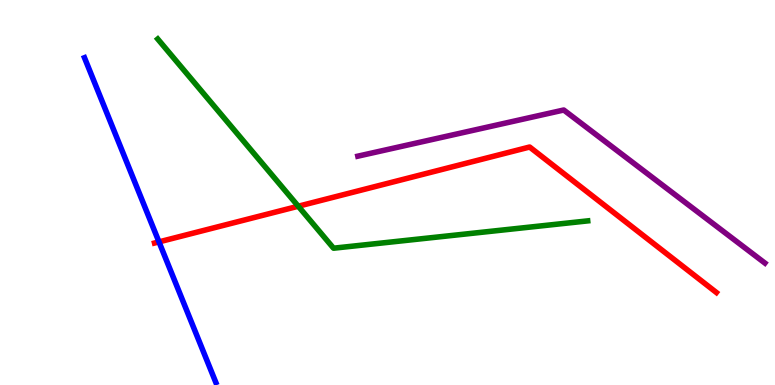[{'lines': ['blue', 'red'], 'intersections': [{'x': 2.05, 'y': 3.72}]}, {'lines': ['green', 'red'], 'intersections': [{'x': 3.85, 'y': 4.64}]}, {'lines': ['purple', 'red'], 'intersections': []}, {'lines': ['blue', 'green'], 'intersections': []}, {'lines': ['blue', 'purple'], 'intersections': []}, {'lines': ['green', 'purple'], 'intersections': []}]